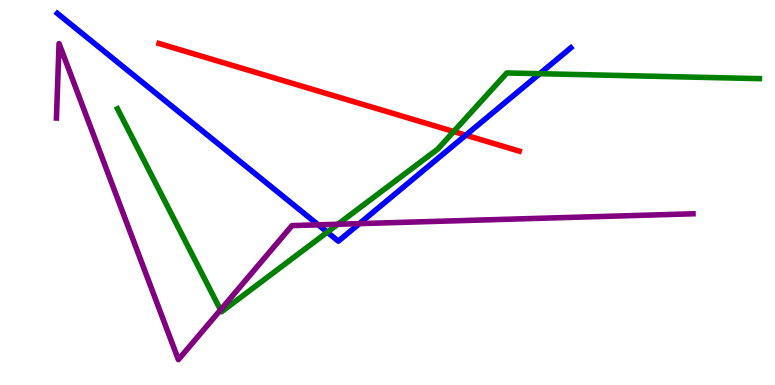[{'lines': ['blue', 'red'], 'intersections': [{'x': 6.01, 'y': 6.49}]}, {'lines': ['green', 'red'], 'intersections': [{'x': 5.85, 'y': 6.58}]}, {'lines': ['purple', 'red'], 'intersections': []}, {'lines': ['blue', 'green'], 'intersections': [{'x': 4.22, 'y': 3.97}, {'x': 6.96, 'y': 8.09}]}, {'lines': ['blue', 'purple'], 'intersections': [{'x': 4.11, 'y': 4.16}, {'x': 4.64, 'y': 4.19}]}, {'lines': ['green', 'purple'], 'intersections': [{'x': 2.85, 'y': 1.95}, {'x': 4.36, 'y': 4.18}]}]